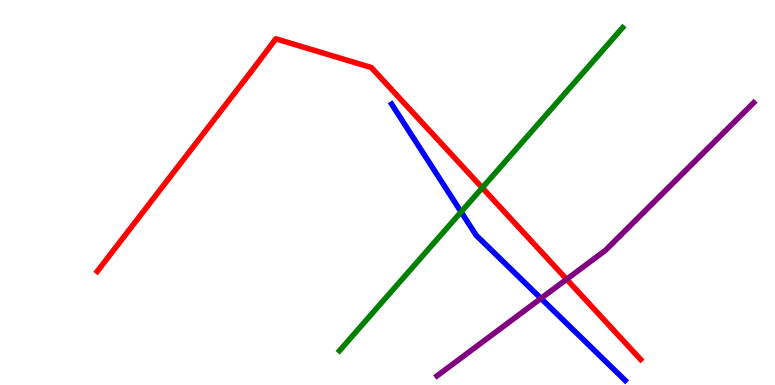[{'lines': ['blue', 'red'], 'intersections': []}, {'lines': ['green', 'red'], 'intersections': [{'x': 6.22, 'y': 5.12}]}, {'lines': ['purple', 'red'], 'intersections': [{'x': 7.31, 'y': 2.75}]}, {'lines': ['blue', 'green'], 'intersections': [{'x': 5.95, 'y': 4.5}]}, {'lines': ['blue', 'purple'], 'intersections': [{'x': 6.98, 'y': 2.25}]}, {'lines': ['green', 'purple'], 'intersections': []}]